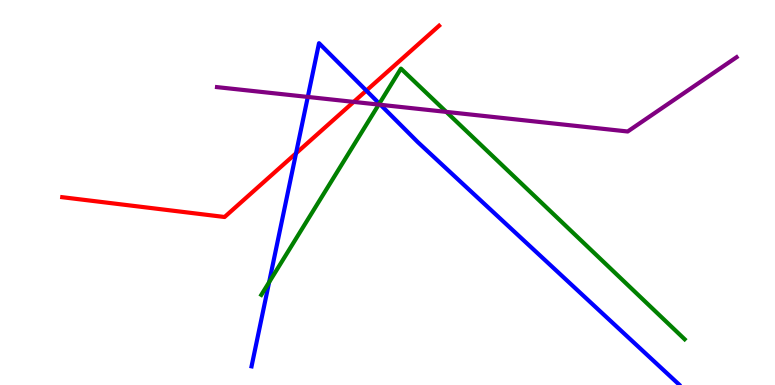[{'lines': ['blue', 'red'], 'intersections': [{'x': 3.82, 'y': 6.02}, {'x': 4.73, 'y': 7.65}]}, {'lines': ['green', 'red'], 'intersections': []}, {'lines': ['purple', 'red'], 'intersections': [{'x': 4.56, 'y': 7.35}]}, {'lines': ['blue', 'green'], 'intersections': [{'x': 3.47, 'y': 2.67}, {'x': 4.89, 'y': 7.31}]}, {'lines': ['blue', 'purple'], 'intersections': [{'x': 3.97, 'y': 7.48}, {'x': 4.91, 'y': 7.28}]}, {'lines': ['green', 'purple'], 'intersections': [{'x': 4.89, 'y': 7.28}, {'x': 5.76, 'y': 7.09}]}]